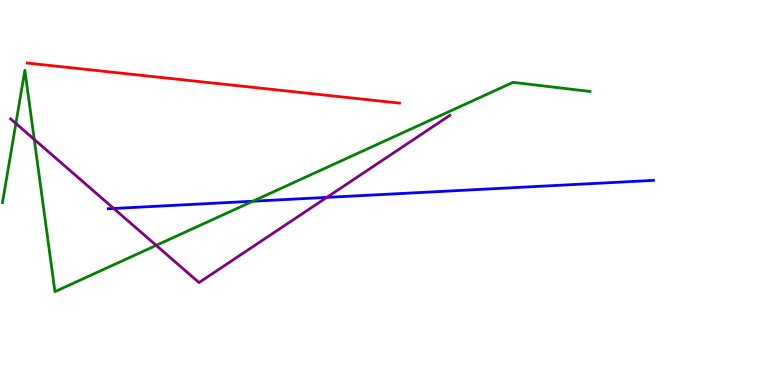[{'lines': ['blue', 'red'], 'intersections': []}, {'lines': ['green', 'red'], 'intersections': []}, {'lines': ['purple', 'red'], 'intersections': []}, {'lines': ['blue', 'green'], 'intersections': [{'x': 3.26, 'y': 4.77}]}, {'lines': ['blue', 'purple'], 'intersections': [{'x': 1.47, 'y': 4.58}, {'x': 4.22, 'y': 4.87}]}, {'lines': ['green', 'purple'], 'intersections': [{'x': 0.205, 'y': 6.79}, {'x': 0.442, 'y': 6.38}, {'x': 2.02, 'y': 3.63}]}]